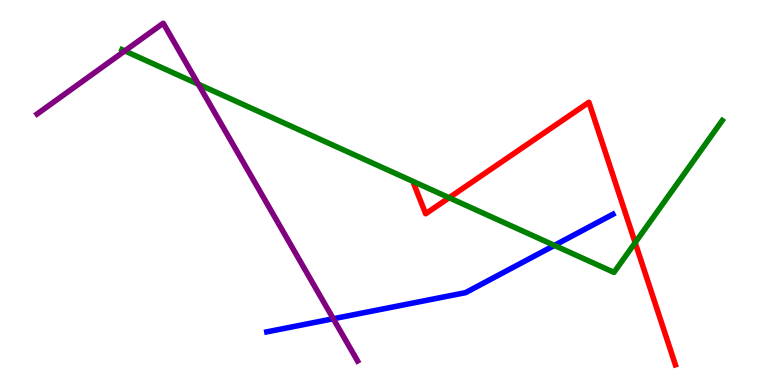[{'lines': ['blue', 'red'], 'intersections': []}, {'lines': ['green', 'red'], 'intersections': [{'x': 5.8, 'y': 4.86}, {'x': 8.2, 'y': 3.7}]}, {'lines': ['purple', 'red'], 'intersections': []}, {'lines': ['blue', 'green'], 'intersections': [{'x': 7.15, 'y': 3.63}]}, {'lines': ['blue', 'purple'], 'intersections': [{'x': 4.3, 'y': 1.72}]}, {'lines': ['green', 'purple'], 'intersections': [{'x': 1.61, 'y': 8.68}, {'x': 2.56, 'y': 7.81}]}]